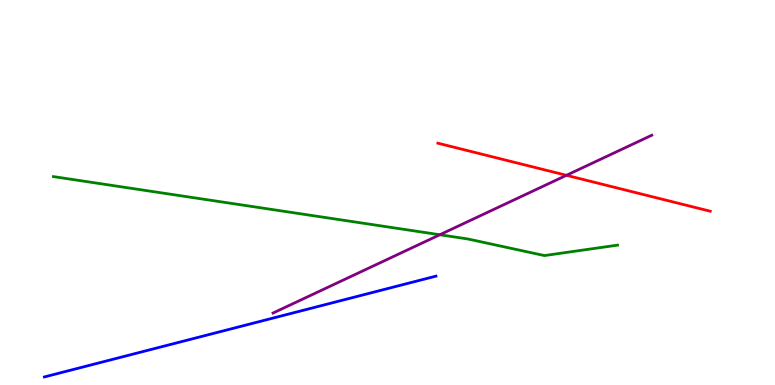[{'lines': ['blue', 'red'], 'intersections': []}, {'lines': ['green', 'red'], 'intersections': []}, {'lines': ['purple', 'red'], 'intersections': [{'x': 7.31, 'y': 5.45}]}, {'lines': ['blue', 'green'], 'intersections': []}, {'lines': ['blue', 'purple'], 'intersections': []}, {'lines': ['green', 'purple'], 'intersections': [{'x': 5.67, 'y': 3.9}]}]